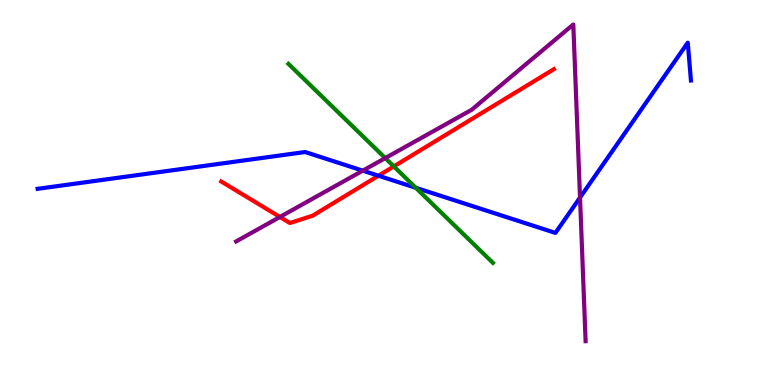[{'lines': ['blue', 'red'], 'intersections': [{'x': 4.88, 'y': 5.44}]}, {'lines': ['green', 'red'], 'intersections': [{'x': 5.08, 'y': 5.68}]}, {'lines': ['purple', 'red'], 'intersections': [{'x': 3.61, 'y': 4.36}]}, {'lines': ['blue', 'green'], 'intersections': [{'x': 5.36, 'y': 5.12}]}, {'lines': ['blue', 'purple'], 'intersections': [{'x': 4.68, 'y': 5.57}, {'x': 7.48, 'y': 4.87}]}, {'lines': ['green', 'purple'], 'intersections': [{'x': 4.97, 'y': 5.89}]}]